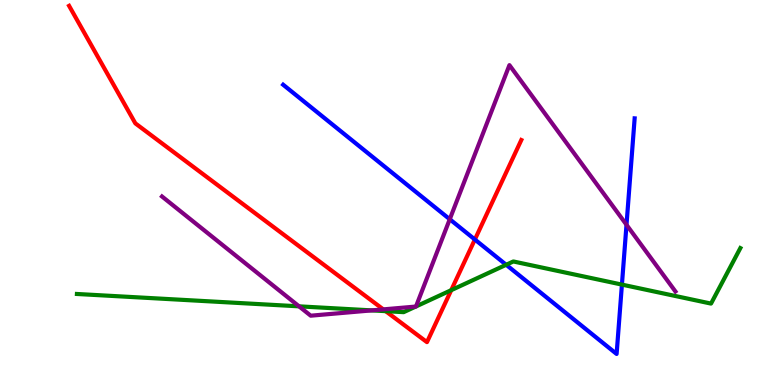[{'lines': ['blue', 'red'], 'intersections': [{'x': 6.13, 'y': 3.78}]}, {'lines': ['green', 'red'], 'intersections': [{'x': 4.98, 'y': 1.92}, {'x': 5.82, 'y': 2.46}]}, {'lines': ['purple', 'red'], 'intersections': [{'x': 4.95, 'y': 1.96}]}, {'lines': ['blue', 'green'], 'intersections': [{'x': 6.53, 'y': 3.12}, {'x': 8.02, 'y': 2.61}]}, {'lines': ['blue', 'purple'], 'intersections': [{'x': 5.8, 'y': 4.31}, {'x': 8.08, 'y': 4.16}]}, {'lines': ['green', 'purple'], 'intersections': [{'x': 3.86, 'y': 2.04}, {'x': 4.8, 'y': 1.94}, {'x': 5.36, 'y': 2.04}, {'x': 5.37, 'y': 2.04}]}]